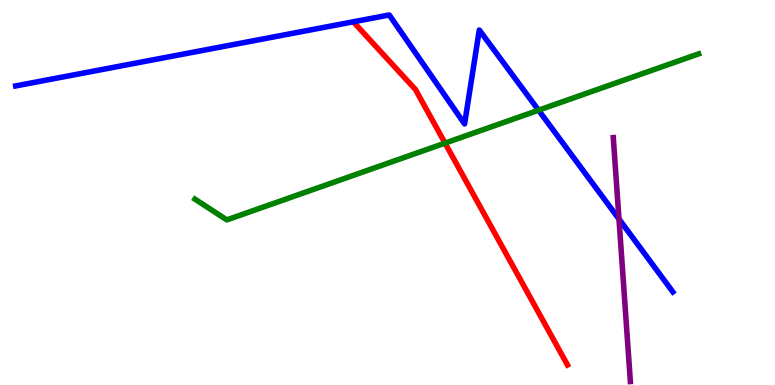[{'lines': ['blue', 'red'], 'intersections': []}, {'lines': ['green', 'red'], 'intersections': [{'x': 5.74, 'y': 6.28}]}, {'lines': ['purple', 'red'], 'intersections': []}, {'lines': ['blue', 'green'], 'intersections': [{'x': 6.95, 'y': 7.14}]}, {'lines': ['blue', 'purple'], 'intersections': [{'x': 7.99, 'y': 4.31}]}, {'lines': ['green', 'purple'], 'intersections': []}]